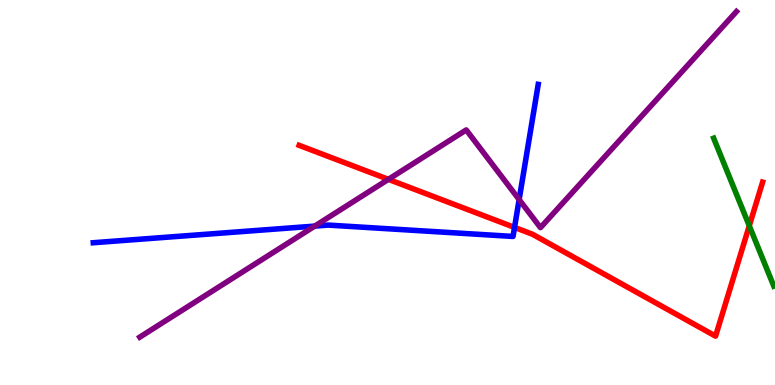[{'lines': ['blue', 'red'], 'intersections': [{'x': 6.64, 'y': 4.09}]}, {'lines': ['green', 'red'], 'intersections': [{'x': 9.67, 'y': 4.14}]}, {'lines': ['purple', 'red'], 'intersections': [{'x': 5.01, 'y': 5.34}]}, {'lines': ['blue', 'green'], 'intersections': []}, {'lines': ['blue', 'purple'], 'intersections': [{'x': 4.06, 'y': 4.13}, {'x': 6.7, 'y': 4.82}]}, {'lines': ['green', 'purple'], 'intersections': []}]